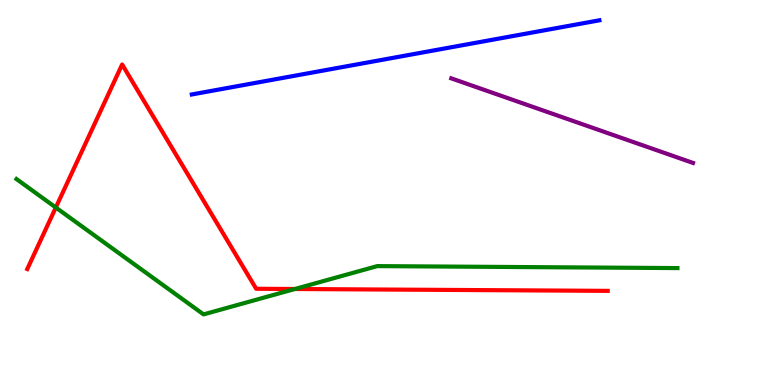[{'lines': ['blue', 'red'], 'intersections': []}, {'lines': ['green', 'red'], 'intersections': [{'x': 0.72, 'y': 4.61}, {'x': 3.81, 'y': 2.49}]}, {'lines': ['purple', 'red'], 'intersections': []}, {'lines': ['blue', 'green'], 'intersections': []}, {'lines': ['blue', 'purple'], 'intersections': []}, {'lines': ['green', 'purple'], 'intersections': []}]